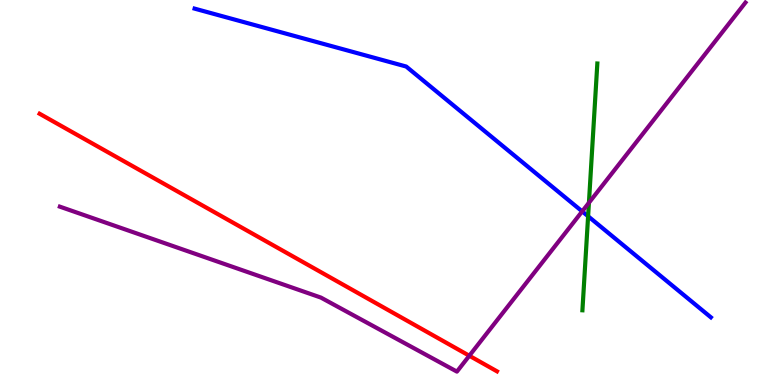[{'lines': ['blue', 'red'], 'intersections': []}, {'lines': ['green', 'red'], 'intersections': []}, {'lines': ['purple', 'red'], 'intersections': [{'x': 6.06, 'y': 0.76}]}, {'lines': ['blue', 'green'], 'intersections': [{'x': 7.59, 'y': 4.38}]}, {'lines': ['blue', 'purple'], 'intersections': [{'x': 7.51, 'y': 4.51}]}, {'lines': ['green', 'purple'], 'intersections': [{'x': 7.6, 'y': 4.73}]}]